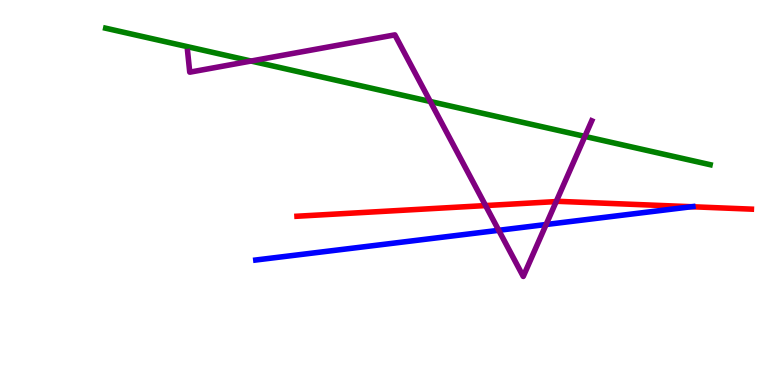[{'lines': ['blue', 'red'], 'intersections': [{'x': 8.92, 'y': 4.63}]}, {'lines': ['green', 'red'], 'intersections': []}, {'lines': ['purple', 'red'], 'intersections': [{'x': 6.27, 'y': 4.66}, {'x': 7.18, 'y': 4.76}]}, {'lines': ['blue', 'green'], 'intersections': []}, {'lines': ['blue', 'purple'], 'intersections': [{'x': 6.44, 'y': 4.02}, {'x': 7.05, 'y': 4.17}]}, {'lines': ['green', 'purple'], 'intersections': [{'x': 3.24, 'y': 8.41}, {'x': 5.55, 'y': 7.36}, {'x': 7.55, 'y': 6.46}]}]